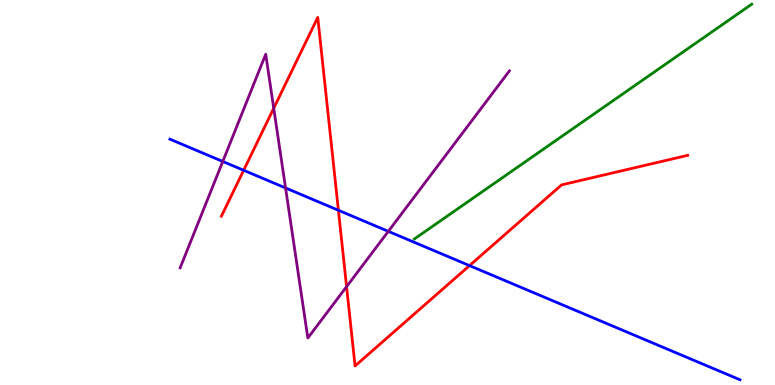[{'lines': ['blue', 'red'], 'intersections': [{'x': 3.14, 'y': 5.58}, {'x': 4.37, 'y': 4.54}, {'x': 6.06, 'y': 3.1}]}, {'lines': ['green', 'red'], 'intersections': []}, {'lines': ['purple', 'red'], 'intersections': [{'x': 3.53, 'y': 7.19}, {'x': 4.47, 'y': 2.55}]}, {'lines': ['blue', 'green'], 'intersections': []}, {'lines': ['blue', 'purple'], 'intersections': [{'x': 2.87, 'y': 5.81}, {'x': 3.68, 'y': 5.12}, {'x': 5.01, 'y': 3.99}]}, {'lines': ['green', 'purple'], 'intersections': []}]